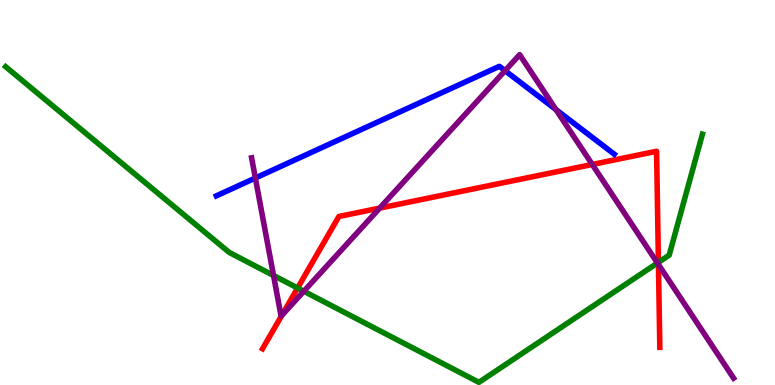[{'lines': ['blue', 'red'], 'intersections': []}, {'lines': ['green', 'red'], 'intersections': [{'x': 3.84, 'y': 2.52}, {'x': 8.5, 'y': 3.19}]}, {'lines': ['purple', 'red'], 'intersections': [{'x': 3.64, 'y': 1.81}, {'x': 4.9, 'y': 4.59}, {'x': 7.64, 'y': 5.73}, {'x': 8.5, 'y': 3.13}]}, {'lines': ['blue', 'green'], 'intersections': []}, {'lines': ['blue', 'purple'], 'intersections': [{'x': 3.29, 'y': 5.38}, {'x': 6.52, 'y': 8.16}, {'x': 7.17, 'y': 7.15}]}, {'lines': ['green', 'purple'], 'intersections': [{'x': 3.53, 'y': 2.84}, {'x': 3.92, 'y': 2.43}, {'x': 8.48, 'y': 3.17}]}]